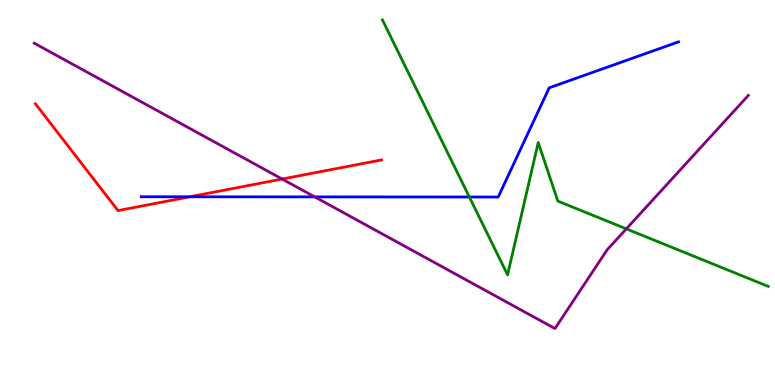[{'lines': ['blue', 'red'], 'intersections': [{'x': 2.45, 'y': 4.89}]}, {'lines': ['green', 'red'], 'intersections': []}, {'lines': ['purple', 'red'], 'intersections': [{'x': 3.64, 'y': 5.35}]}, {'lines': ['blue', 'green'], 'intersections': [{'x': 6.06, 'y': 4.88}]}, {'lines': ['blue', 'purple'], 'intersections': [{'x': 4.06, 'y': 4.89}]}, {'lines': ['green', 'purple'], 'intersections': [{'x': 8.08, 'y': 4.06}]}]